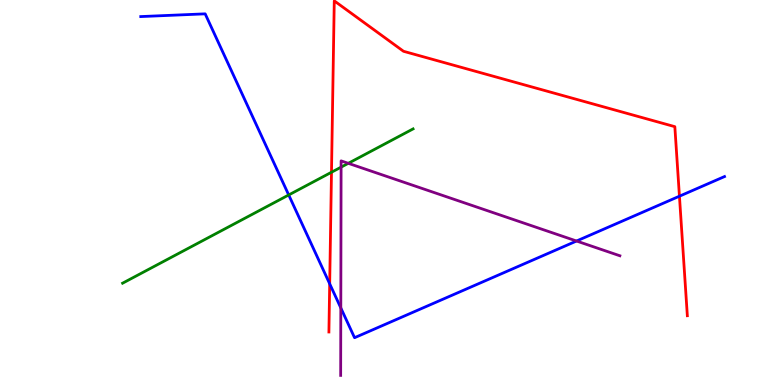[{'lines': ['blue', 'red'], 'intersections': [{'x': 4.25, 'y': 2.63}, {'x': 8.77, 'y': 4.9}]}, {'lines': ['green', 'red'], 'intersections': [{'x': 4.28, 'y': 5.53}]}, {'lines': ['purple', 'red'], 'intersections': []}, {'lines': ['blue', 'green'], 'intersections': [{'x': 3.73, 'y': 4.94}]}, {'lines': ['blue', 'purple'], 'intersections': [{'x': 4.4, 'y': 2.0}, {'x': 7.44, 'y': 3.74}]}, {'lines': ['green', 'purple'], 'intersections': [{'x': 4.4, 'y': 5.66}, {'x': 4.49, 'y': 5.76}]}]